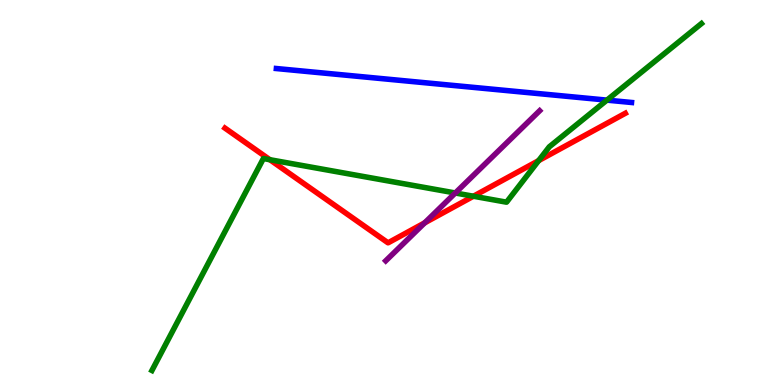[{'lines': ['blue', 'red'], 'intersections': []}, {'lines': ['green', 'red'], 'intersections': [{'x': 3.48, 'y': 5.85}, {'x': 6.11, 'y': 4.9}, {'x': 6.95, 'y': 5.83}]}, {'lines': ['purple', 'red'], 'intersections': [{'x': 5.48, 'y': 4.21}]}, {'lines': ['blue', 'green'], 'intersections': [{'x': 7.83, 'y': 7.4}]}, {'lines': ['blue', 'purple'], 'intersections': []}, {'lines': ['green', 'purple'], 'intersections': [{'x': 5.87, 'y': 4.99}]}]